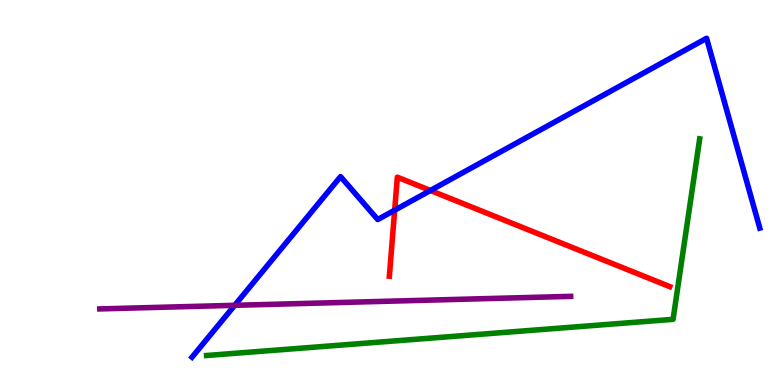[{'lines': ['blue', 'red'], 'intersections': [{'x': 5.09, 'y': 4.54}, {'x': 5.55, 'y': 5.05}]}, {'lines': ['green', 'red'], 'intersections': []}, {'lines': ['purple', 'red'], 'intersections': []}, {'lines': ['blue', 'green'], 'intersections': []}, {'lines': ['blue', 'purple'], 'intersections': [{'x': 3.03, 'y': 2.07}]}, {'lines': ['green', 'purple'], 'intersections': []}]